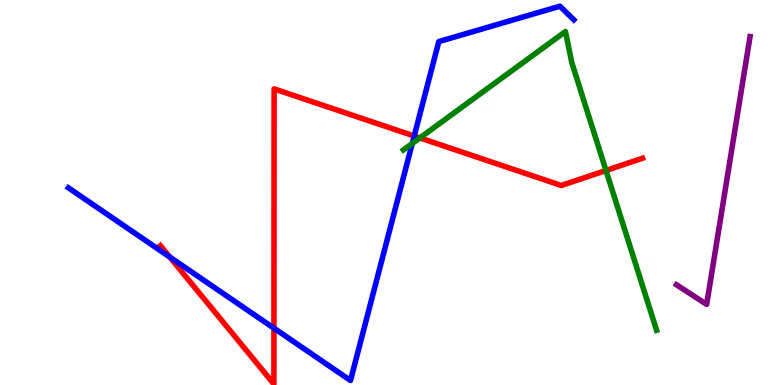[{'lines': ['blue', 'red'], 'intersections': [{'x': 2.19, 'y': 3.32}, {'x': 3.53, 'y': 1.48}, {'x': 5.34, 'y': 6.47}]}, {'lines': ['green', 'red'], 'intersections': [{'x': 5.42, 'y': 6.42}, {'x': 7.82, 'y': 5.57}]}, {'lines': ['purple', 'red'], 'intersections': []}, {'lines': ['blue', 'green'], 'intersections': [{'x': 5.32, 'y': 6.27}]}, {'lines': ['blue', 'purple'], 'intersections': []}, {'lines': ['green', 'purple'], 'intersections': []}]